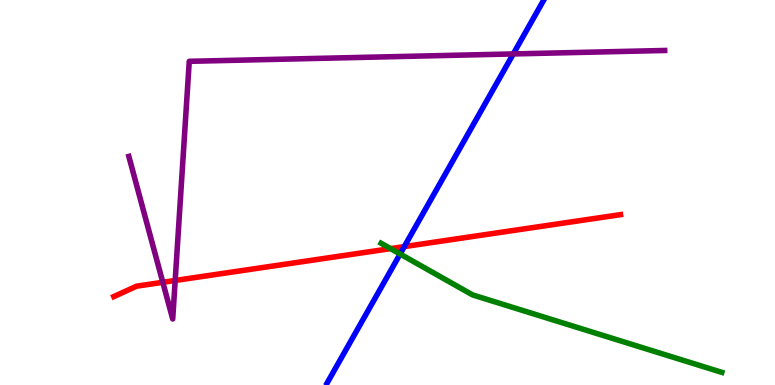[{'lines': ['blue', 'red'], 'intersections': [{'x': 5.22, 'y': 3.59}]}, {'lines': ['green', 'red'], 'intersections': [{'x': 5.04, 'y': 3.54}]}, {'lines': ['purple', 'red'], 'intersections': [{'x': 2.1, 'y': 2.67}, {'x': 2.26, 'y': 2.72}]}, {'lines': ['blue', 'green'], 'intersections': [{'x': 5.16, 'y': 3.4}]}, {'lines': ['blue', 'purple'], 'intersections': [{'x': 6.62, 'y': 8.6}]}, {'lines': ['green', 'purple'], 'intersections': []}]